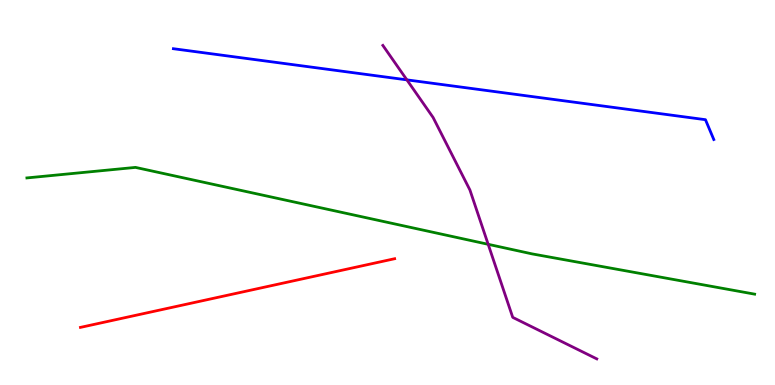[{'lines': ['blue', 'red'], 'intersections': []}, {'lines': ['green', 'red'], 'intersections': []}, {'lines': ['purple', 'red'], 'intersections': []}, {'lines': ['blue', 'green'], 'intersections': []}, {'lines': ['blue', 'purple'], 'intersections': [{'x': 5.25, 'y': 7.93}]}, {'lines': ['green', 'purple'], 'intersections': [{'x': 6.3, 'y': 3.65}]}]